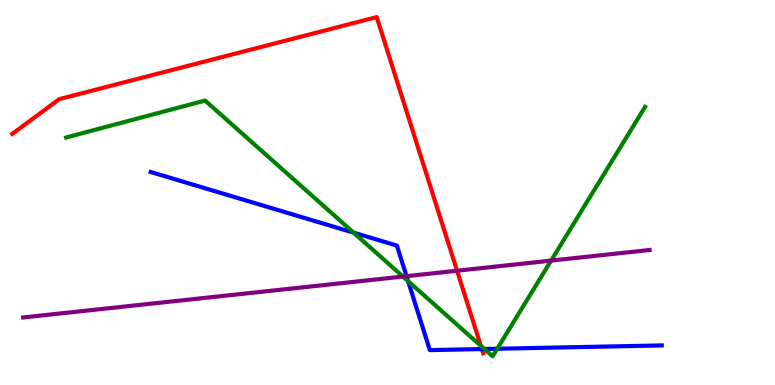[{'lines': ['blue', 'red'], 'intersections': [{'x': 6.22, 'y': 0.934}]}, {'lines': ['green', 'red'], 'intersections': [{'x': 6.2, 'y': 1.02}]}, {'lines': ['purple', 'red'], 'intersections': [{'x': 5.9, 'y': 2.97}]}, {'lines': ['blue', 'green'], 'intersections': [{'x': 4.56, 'y': 3.96}, {'x': 5.27, 'y': 2.7}, {'x': 6.25, 'y': 0.935}, {'x': 6.42, 'y': 0.942}]}, {'lines': ['blue', 'purple'], 'intersections': [{'x': 5.25, 'y': 2.83}]}, {'lines': ['green', 'purple'], 'intersections': [{'x': 5.2, 'y': 2.82}, {'x': 7.11, 'y': 3.23}]}]